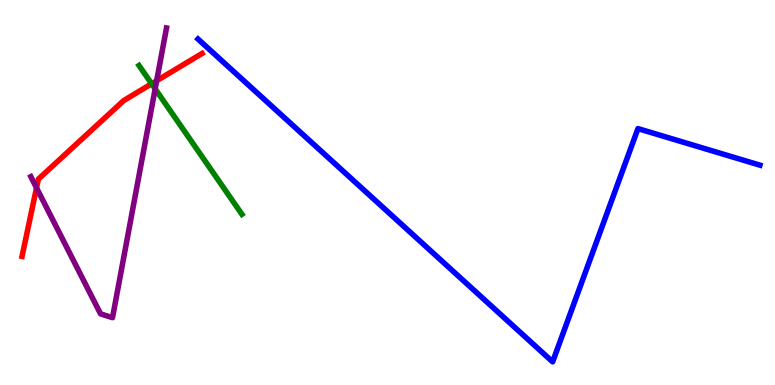[{'lines': ['blue', 'red'], 'intersections': []}, {'lines': ['green', 'red'], 'intersections': [{'x': 1.96, 'y': 7.82}]}, {'lines': ['purple', 'red'], 'intersections': [{'x': 0.471, 'y': 5.12}, {'x': 2.02, 'y': 7.9}]}, {'lines': ['blue', 'green'], 'intersections': []}, {'lines': ['blue', 'purple'], 'intersections': []}, {'lines': ['green', 'purple'], 'intersections': [{'x': 2.0, 'y': 7.69}]}]